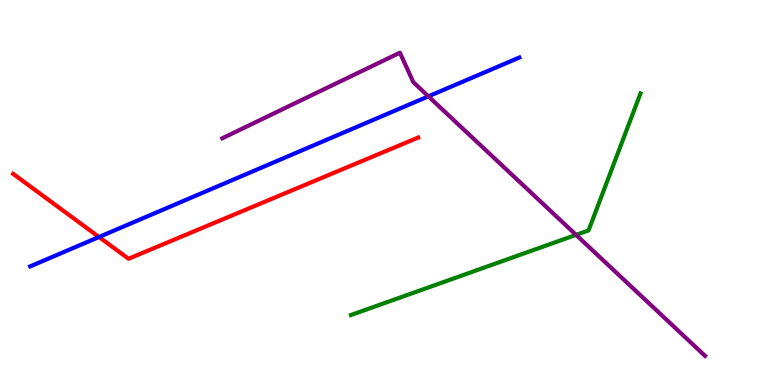[{'lines': ['blue', 'red'], 'intersections': [{'x': 1.28, 'y': 3.84}]}, {'lines': ['green', 'red'], 'intersections': []}, {'lines': ['purple', 'red'], 'intersections': []}, {'lines': ['blue', 'green'], 'intersections': []}, {'lines': ['blue', 'purple'], 'intersections': [{'x': 5.53, 'y': 7.5}]}, {'lines': ['green', 'purple'], 'intersections': [{'x': 7.43, 'y': 3.9}]}]